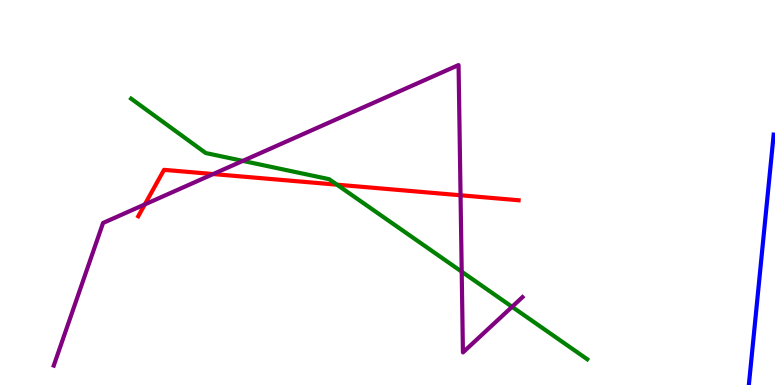[{'lines': ['blue', 'red'], 'intersections': []}, {'lines': ['green', 'red'], 'intersections': [{'x': 4.35, 'y': 5.2}]}, {'lines': ['purple', 'red'], 'intersections': [{'x': 1.87, 'y': 4.69}, {'x': 2.75, 'y': 5.48}, {'x': 5.94, 'y': 4.93}]}, {'lines': ['blue', 'green'], 'intersections': []}, {'lines': ['blue', 'purple'], 'intersections': []}, {'lines': ['green', 'purple'], 'intersections': [{'x': 3.13, 'y': 5.82}, {'x': 5.96, 'y': 2.94}, {'x': 6.61, 'y': 2.03}]}]